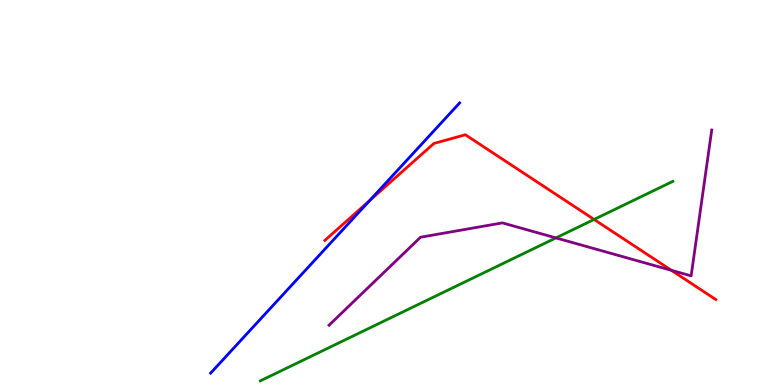[{'lines': ['blue', 'red'], 'intersections': [{'x': 4.77, 'y': 4.79}]}, {'lines': ['green', 'red'], 'intersections': [{'x': 7.67, 'y': 4.3}]}, {'lines': ['purple', 'red'], 'intersections': [{'x': 8.66, 'y': 2.98}]}, {'lines': ['blue', 'green'], 'intersections': []}, {'lines': ['blue', 'purple'], 'intersections': []}, {'lines': ['green', 'purple'], 'intersections': [{'x': 7.17, 'y': 3.82}]}]